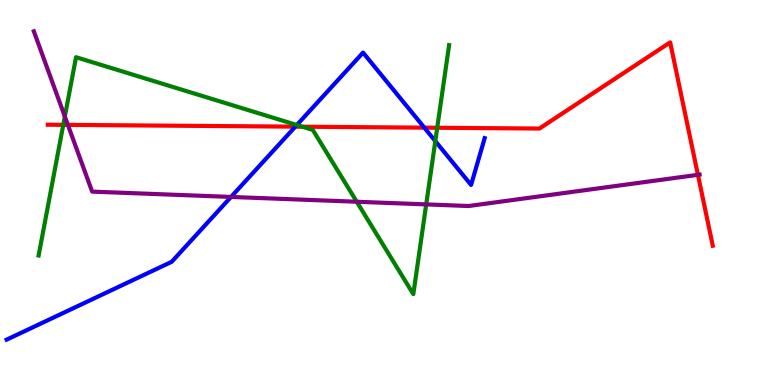[{'lines': ['blue', 'red'], 'intersections': [{'x': 3.81, 'y': 6.71}, {'x': 5.48, 'y': 6.68}]}, {'lines': ['green', 'red'], 'intersections': [{'x': 0.816, 'y': 6.76}, {'x': 3.9, 'y': 6.71}, {'x': 5.64, 'y': 6.68}]}, {'lines': ['purple', 'red'], 'intersections': [{'x': 0.876, 'y': 6.76}, {'x': 9.01, 'y': 5.46}]}, {'lines': ['blue', 'green'], 'intersections': [{'x': 3.83, 'y': 6.75}, {'x': 5.62, 'y': 6.33}]}, {'lines': ['blue', 'purple'], 'intersections': [{'x': 2.98, 'y': 4.88}]}, {'lines': ['green', 'purple'], 'intersections': [{'x': 0.837, 'y': 6.97}, {'x': 4.6, 'y': 4.76}, {'x': 5.5, 'y': 4.69}]}]